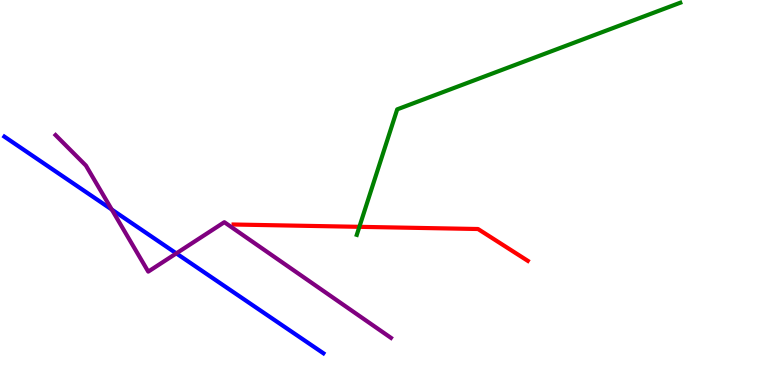[{'lines': ['blue', 'red'], 'intersections': []}, {'lines': ['green', 'red'], 'intersections': [{'x': 4.64, 'y': 4.11}]}, {'lines': ['purple', 'red'], 'intersections': []}, {'lines': ['blue', 'green'], 'intersections': []}, {'lines': ['blue', 'purple'], 'intersections': [{'x': 1.44, 'y': 4.56}, {'x': 2.27, 'y': 3.42}]}, {'lines': ['green', 'purple'], 'intersections': []}]